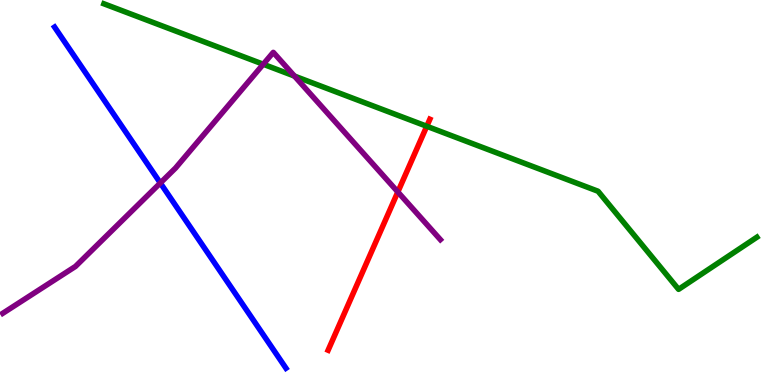[{'lines': ['blue', 'red'], 'intersections': []}, {'lines': ['green', 'red'], 'intersections': [{'x': 5.51, 'y': 6.72}]}, {'lines': ['purple', 'red'], 'intersections': [{'x': 5.13, 'y': 5.01}]}, {'lines': ['blue', 'green'], 'intersections': []}, {'lines': ['blue', 'purple'], 'intersections': [{'x': 2.07, 'y': 5.25}]}, {'lines': ['green', 'purple'], 'intersections': [{'x': 3.4, 'y': 8.33}, {'x': 3.8, 'y': 8.02}]}]